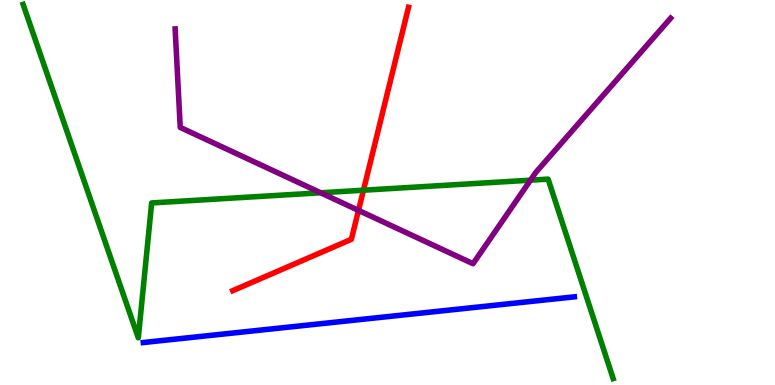[{'lines': ['blue', 'red'], 'intersections': []}, {'lines': ['green', 'red'], 'intersections': [{'x': 4.69, 'y': 5.06}]}, {'lines': ['purple', 'red'], 'intersections': [{'x': 4.63, 'y': 4.54}]}, {'lines': ['blue', 'green'], 'intersections': []}, {'lines': ['blue', 'purple'], 'intersections': []}, {'lines': ['green', 'purple'], 'intersections': [{'x': 4.14, 'y': 4.99}, {'x': 6.84, 'y': 5.32}]}]